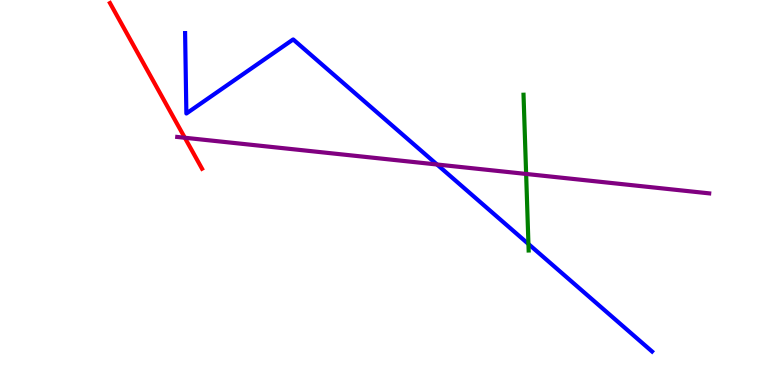[{'lines': ['blue', 'red'], 'intersections': []}, {'lines': ['green', 'red'], 'intersections': []}, {'lines': ['purple', 'red'], 'intersections': [{'x': 2.38, 'y': 6.42}]}, {'lines': ['blue', 'green'], 'intersections': [{'x': 6.82, 'y': 3.66}]}, {'lines': ['blue', 'purple'], 'intersections': [{'x': 5.64, 'y': 5.73}]}, {'lines': ['green', 'purple'], 'intersections': [{'x': 6.79, 'y': 5.48}]}]